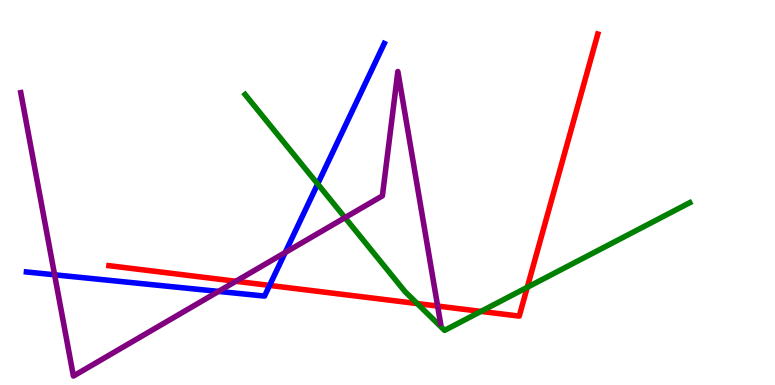[{'lines': ['blue', 'red'], 'intersections': [{'x': 3.48, 'y': 2.59}]}, {'lines': ['green', 'red'], 'intersections': [{'x': 5.38, 'y': 2.12}, {'x': 6.21, 'y': 1.91}, {'x': 6.8, 'y': 2.54}]}, {'lines': ['purple', 'red'], 'intersections': [{'x': 3.04, 'y': 2.69}, {'x': 5.65, 'y': 2.05}]}, {'lines': ['blue', 'green'], 'intersections': [{'x': 4.1, 'y': 5.22}]}, {'lines': ['blue', 'purple'], 'intersections': [{'x': 0.705, 'y': 2.86}, {'x': 2.82, 'y': 2.43}, {'x': 3.68, 'y': 3.44}]}, {'lines': ['green', 'purple'], 'intersections': [{'x': 4.45, 'y': 4.35}]}]